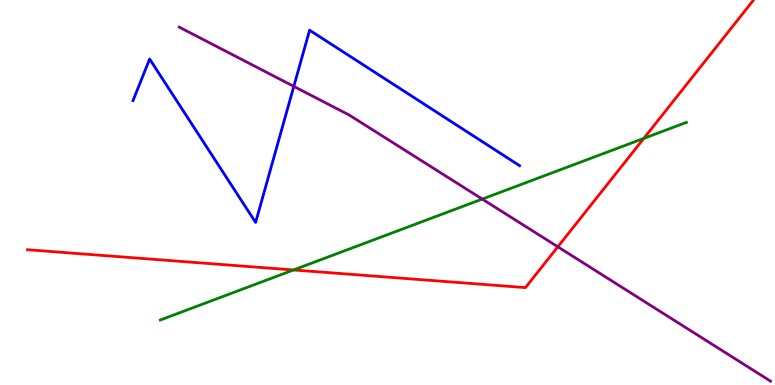[{'lines': ['blue', 'red'], 'intersections': []}, {'lines': ['green', 'red'], 'intersections': [{'x': 3.79, 'y': 2.99}, {'x': 8.31, 'y': 6.41}]}, {'lines': ['purple', 'red'], 'intersections': [{'x': 7.2, 'y': 3.59}]}, {'lines': ['blue', 'green'], 'intersections': []}, {'lines': ['blue', 'purple'], 'intersections': [{'x': 3.79, 'y': 7.76}]}, {'lines': ['green', 'purple'], 'intersections': [{'x': 6.22, 'y': 4.83}]}]